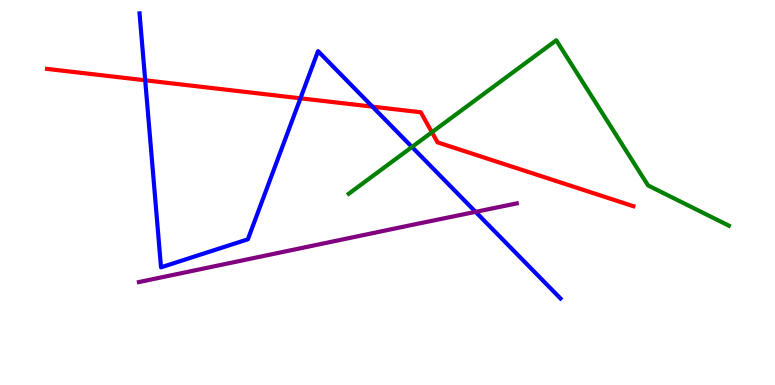[{'lines': ['blue', 'red'], 'intersections': [{'x': 1.87, 'y': 7.91}, {'x': 3.88, 'y': 7.45}, {'x': 4.81, 'y': 7.23}]}, {'lines': ['green', 'red'], 'intersections': [{'x': 5.57, 'y': 6.57}]}, {'lines': ['purple', 'red'], 'intersections': []}, {'lines': ['blue', 'green'], 'intersections': [{'x': 5.32, 'y': 6.18}]}, {'lines': ['blue', 'purple'], 'intersections': [{'x': 6.14, 'y': 4.5}]}, {'lines': ['green', 'purple'], 'intersections': []}]